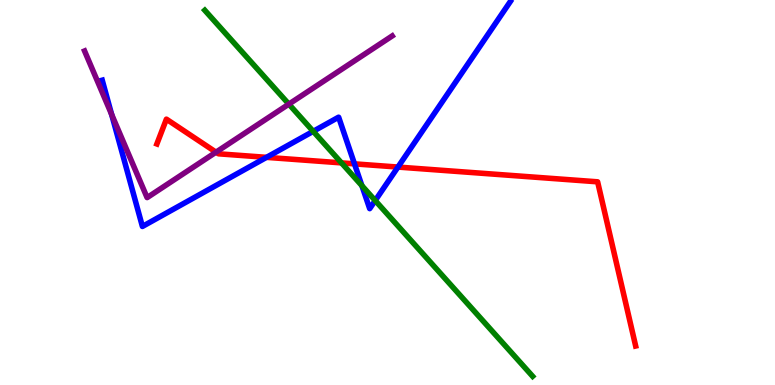[{'lines': ['blue', 'red'], 'intersections': [{'x': 3.44, 'y': 5.91}, {'x': 4.57, 'y': 5.74}, {'x': 5.13, 'y': 5.66}]}, {'lines': ['green', 'red'], 'intersections': [{'x': 4.41, 'y': 5.77}]}, {'lines': ['purple', 'red'], 'intersections': [{'x': 2.79, 'y': 6.05}]}, {'lines': ['blue', 'green'], 'intersections': [{'x': 4.04, 'y': 6.59}, {'x': 4.67, 'y': 5.18}, {'x': 4.84, 'y': 4.79}]}, {'lines': ['blue', 'purple'], 'intersections': [{'x': 1.44, 'y': 7.03}]}, {'lines': ['green', 'purple'], 'intersections': [{'x': 3.73, 'y': 7.3}]}]